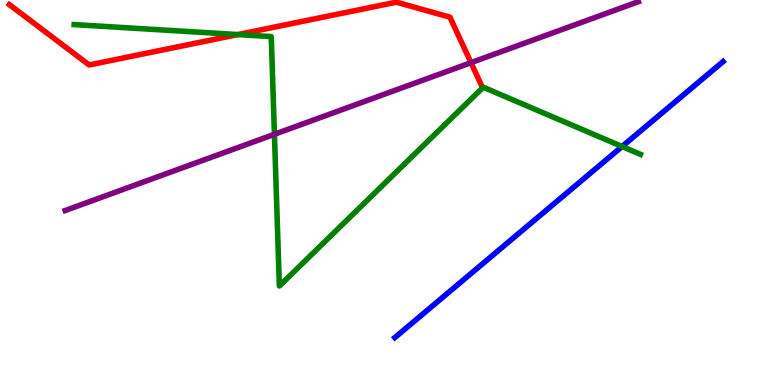[{'lines': ['blue', 'red'], 'intersections': []}, {'lines': ['green', 'red'], 'intersections': [{'x': 3.07, 'y': 9.1}]}, {'lines': ['purple', 'red'], 'intersections': [{'x': 6.08, 'y': 8.37}]}, {'lines': ['blue', 'green'], 'intersections': [{'x': 8.03, 'y': 6.19}]}, {'lines': ['blue', 'purple'], 'intersections': []}, {'lines': ['green', 'purple'], 'intersections': [{'x': 3.54, 'y': 6.51}]}]